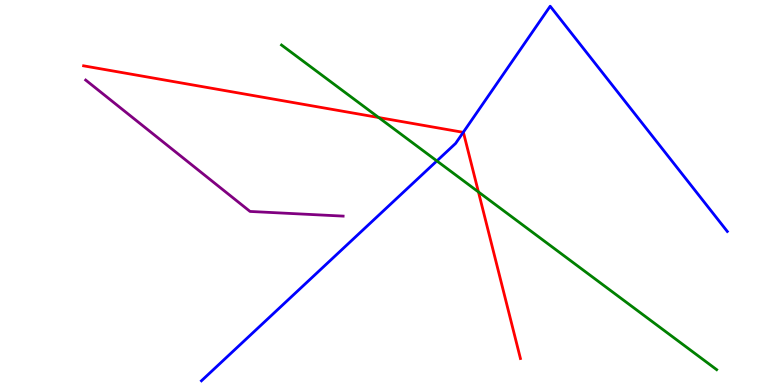[{'lines': ['blue', 'red'], 'intersections': [{'x': 5.98, 'y': 6.56}]}, {'lines': ['green', 'red'], 'intersections': [{'x': 4.89, 'y': 6.95}, {'x': 6.17, 'y': 5.01}]}, {'lines': ['purple', 'red'], 'intersections': []}, {'lines': ['blue', 'green'], 'intersections': [{'x': 5.64, 'y': 5.82}]}, {'lines': ['blue', 'purple'], 'intersections': []}, {'lines': ['green', 'purple'], 'intersections': []}]